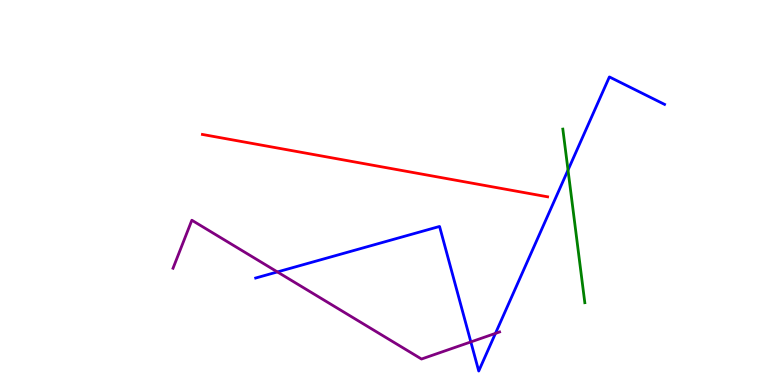[{'lines': ['blue', 'red'], 'intersections': []}, {'lines': ['green', 'red'], 'intersections': []}, {'lines': ['purple', 'red'], 'intersections': []}, {'lines': ['blue', 'green'], 'intersections': [{'x': 7.33, 'y': 5.58}]}, {'lines': ['blue', 'purple'], 'intersections': [{'x': 3.58, 'y': 2.94}, {'x': 6.08, 'y': 1.12}, {'x': 6.39, 'y': 1.34}]}, {'lines': ['green', 'purple'], 'intersections': []}]